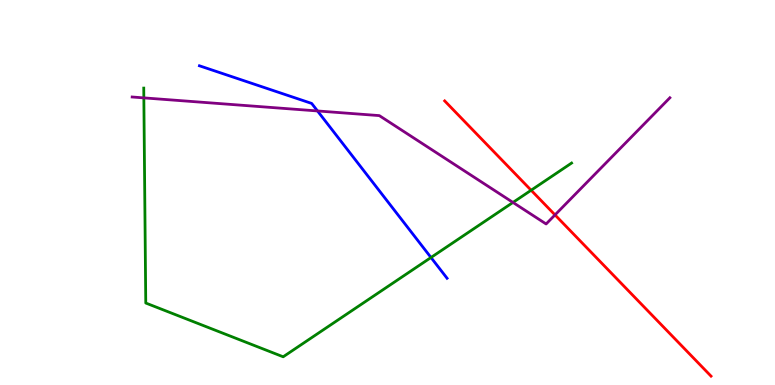[{'lines': ['blue', 'red'], 'intersections': []}, {'lines': ['green', 'red'], 'intersections': [{'x': 6.85, 'y': 5.06}]}, {'lines': ['purple', 'red'], 'intersections': [{'x': 7.16, 'y': 4.42}]}, {'lines': ['blue', 'green'], 'intersections': [{'x': 5.56, 'y': 3.31}]}, {'lines': ['blue', 'purple'], 'intersections': [{'x': 4.1, 'y': 7.12}]}, {'lines': ['green', 'purple'], 'intersections': [{'x': 1.86, 'y': 7.46}, {'x': 6.62, 'y': 4.74}]}]